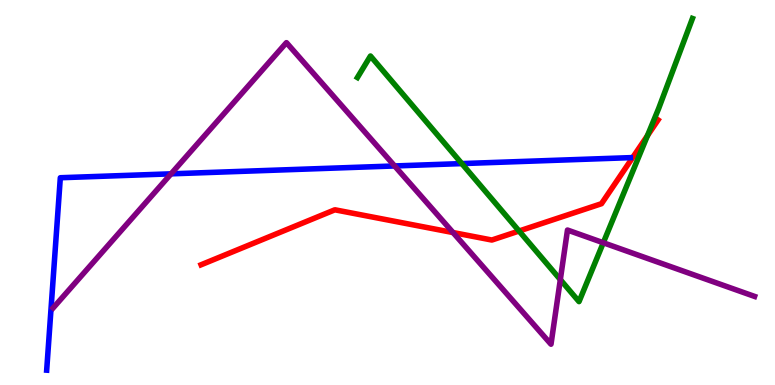[{'lines': ['blue', 'red'], 'intersections': []}, {'lines': ['green', 'red'], 'intersections': [{'x': 6.7, 'y': 4.0}, {'x': 8.35, 'y': 6.48}]}, {'lines': ['purple', 'red'], 'intersections': [{'x': 5.85, 'y': 3.96}]}, {'lines': ['blue', 'green'], 'intersections': [{'x': 5.96, 'y': 5.75}]}, {'lines': ['blue', 'purple'], 'intersections': [{'x': 2.21, 'y': 5.48}, {'x': 5.09, 'y': 5.69}]}, {'lines': ['green', 'purple'], 'intersections': [{'x': 7.23, 'y': 2.74}, {'x': 7.78, 'y': 3.69}]}]